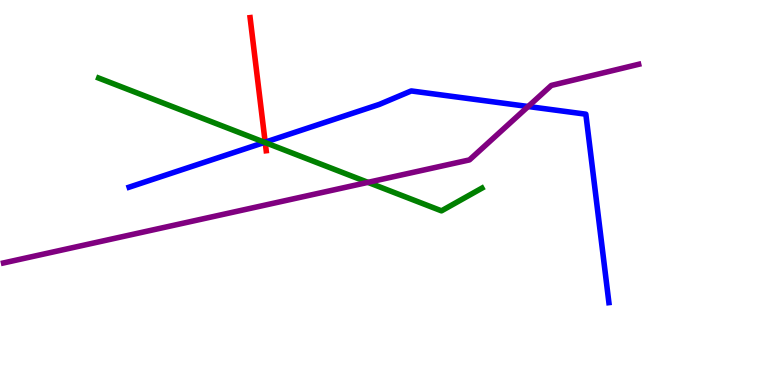[{'lines': ['blue', 'red'], 'intersections': [{'x': 3.42, 'y': 6.31}]}, {'lines': ['green', 'red'], 'intersections': [{'x': 3.42, 'y': 6.3}]}, {'lines': ['purple', 'red'], 'intersections': []}, {'lines': ['blue', 'green'], 'intersections': [{'x': 3.41, 'y': 6.3}]}, {'lines': ['blue', 'purple'], 'intersections': [{'x': 6.81, 'y': 7.23}]}, {'lines': ['green', 'purple'], 'intersections': [{'x': 4.75, 'y': 5.26}]}]